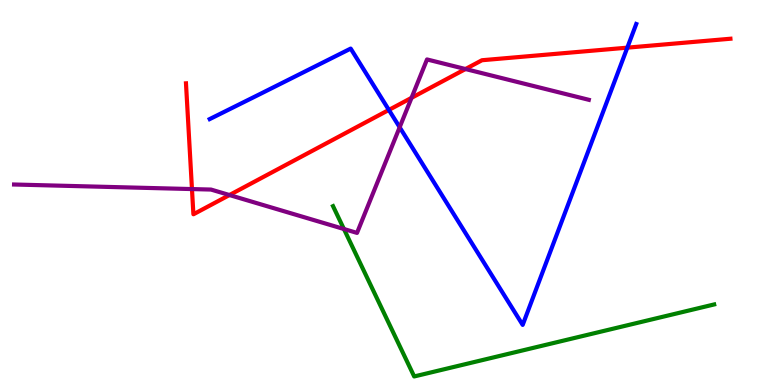[{'lines': ['blue', 'red'], 'intersections': [{'x': 5.02, 'y': 7.14}, {'x': 8.09, 'y': 8.76}]}, {'lines': ['green', 'red'], 'intersections': []}, {'lines': ['purple', 'red'], 'intersections': [{'x': 2.48, 'y': 5.09}, {'x': 2.96, 'y': 4.93}, {'x': 5.31, 'y': 7.46}, {'x': 6.01, 'y': 8.21}]}, {'lines': ['blue', 'green'], 'intersections': []}, {'lines': ['blue', 'purple'], 'intersections': [{'x': 5.16, 'y': 6.69}]}, {'lines': ['green', 'purple'], 'intersections': [{'x': 4.44, 'y': 4.05}]}]